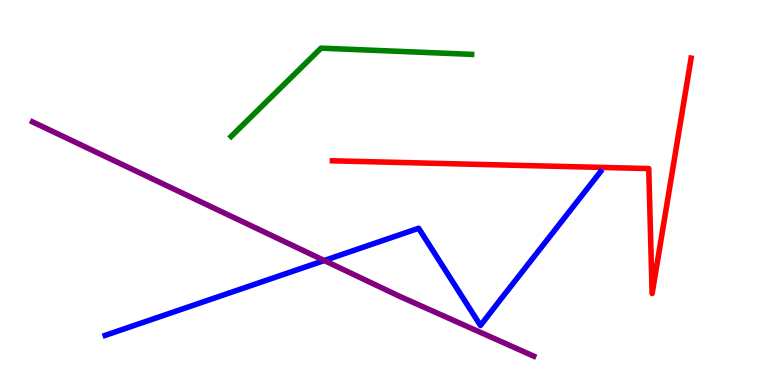[{'lines': ['blue', 'red'], 'intersections': []}, {'lines': ['green', 'red'], 'intersections': []}, {'lines': ['purple', 'red'], 'intersections': []}, {'lines': ['blue', 'green'], 'intersections': []}, {'lines': ['blue', 'purple'], 'intersections': [{'x': 4.18, 'y': 3.23}]}, {'lines': ['green', 'purple'], 'intersections': []}]